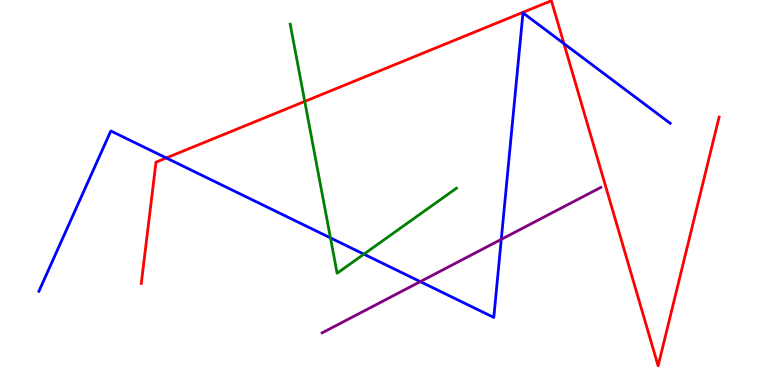[{'lines': ['blue', 'red'], 'intersections': [{'x': 2.15, 'y': 5.9}, {'x': 7.28, 'y': 8.87}]}, {'lines': ['green', 'red'], 'intersections': [{'x': 3.93, 'y': 7.37}]}, {'lines': ['purple', 'red'], 'intersections': []}, {'lines': ['blue', 'green'], 'intersections': [{'x': 4.26, 'y': 3.82}, {'x': 4.7, 'y': 3.4}]}, {'lines': ['blue', 'purple'], 'intersections': [{'x': 5.42, 'y': 2.68}, {'x': 6.47, 'y': 3.78}]}, {'lines': ['green', 'purple'], 'intersections': []}]